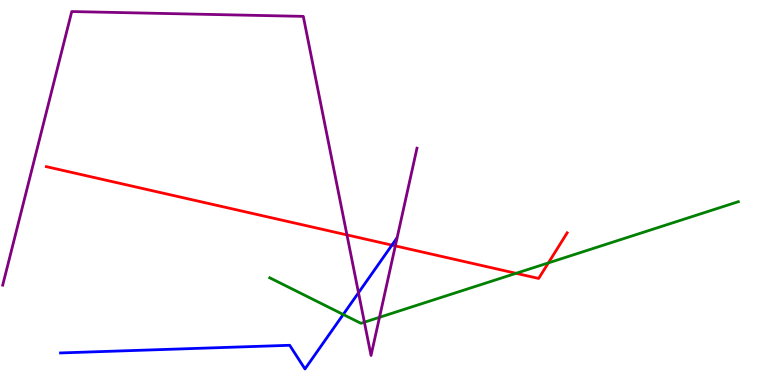[{'lines': ['blue', 'red'], 'intersections': [{'x': 5.06, 'y': 3.63}]}, {'lines': ['green', 'red'], 'intersections': [{'x': 6.66, 'y': 2.9}, {'x': 7.08, 'y': 3.17}]}, {'lines': ['purple', 'red'], 'intersections': [{'x': 4.48, 'y': 3.9}, {'x': 5.1, 'y': 3.61}]}, {'lines': ['blue', 'green'], 'intersections': [{'x': 4.43, 'y': 1.83}]}, {'lines': ['blue', 'purple'], 'intersections': [{'x': 4.63, 'y': 2.4}]}, {'lines': ['green', 'purple'], 'intersections': [{'x': 4.7, 'y': 1.63}, {'x': 4.9, 'y': 1.76}]}]